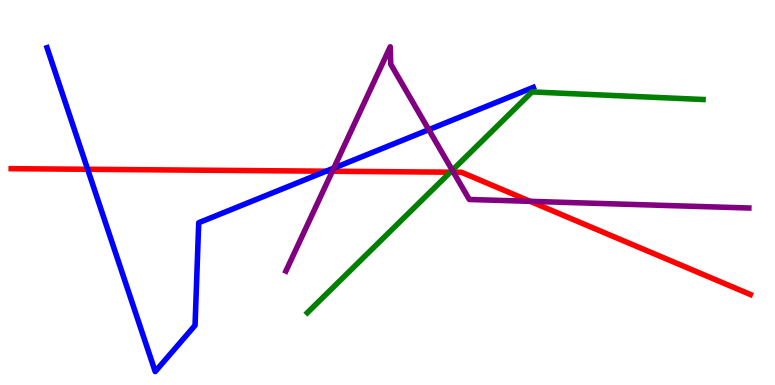[{'lines': ['blue', 'red'], 'intersections': [{'x': 1.13, 'y': 5.6}, {'x': 4.21, 'y': 5.55}]}, {'lines': ['green', 'red'], 'intersections': [{'x': 5.81, 'y': 5.53}]}, {'lines': ['purple', 'red'], 'intersections': [{'x': 4.29, 'y': 5.55}, {'x': 5.85, 'y': 5.53}, {'x': 6.84, 'y': 4.77}]}, {'lines': ['blue', 'green'], 'intersections': []}, {'lines': ['blue', 'purple'], 'intersections': [{'x': 4.31, 'y': 5.63}, {'x': 5.53, 'y': 6.63}]}, {'lines': ['green', 'purple'], 'intersections': [{'x': 5.84, 'y': 5.58}]}]